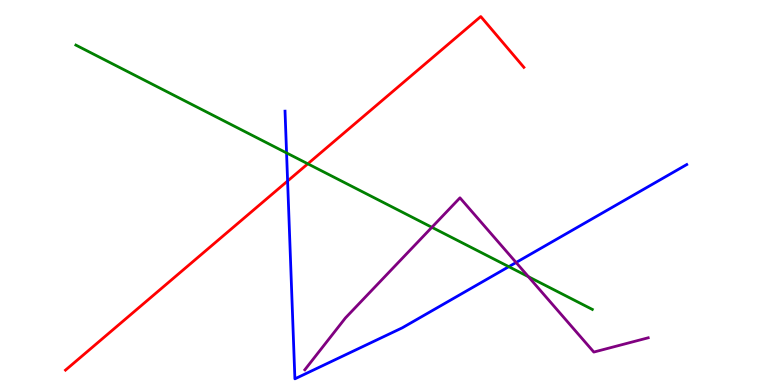[{'lines': ['blue', 'red'], 'intersections': [{'x': 3.71, 'y': 5.3}]}, {'lines': ['green', 'red'], 'intersections': [{'x': 3.97, 'y': 5.75}]}, {'lines': ['purple', 'red'], 'intersections': []}, {'lines': ['blue', 'green'], 'intersections': [{'x': 3.7, 'y': 6.03}, {'x': 6.57, 'y': 3.07}]}, {'lines': ['blue', 'purple'], 'intersections': [{'x': 6.66, 'y': 3.18}]}, {'lines': ['green', 'purple'], 'intersections': [{'x': 5.57, 'y': 4.1}, {'x': 6.82, 'y': 2.81}]}]